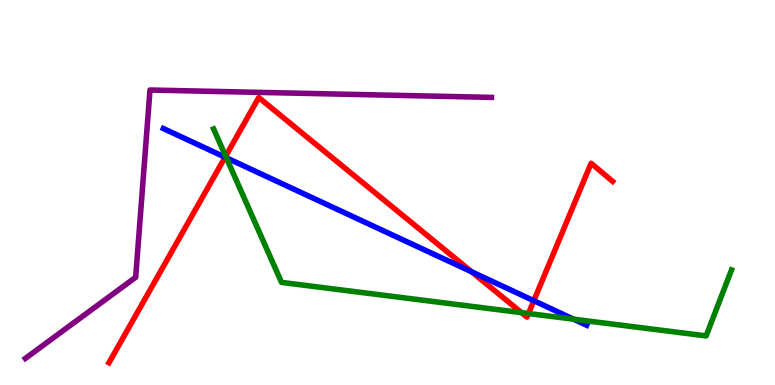[{'lines': ['blue', 'red'], 'intersections': [{'x': 2.9, 'y': 5.92}, {'x': 6.09, 'y': 2.94}, {'x': 6.89, 'y': 2.19}]}, {'lines': ['green', 'red'], 'intersections': [{'x': 2.91, 'y': 5.94}, {'x': 6.73, 'y': 1.88}, {'x': 6.82, 'y': 1.86}]}, {'lines': ['purple', 'red'], 'intersections': []}, {'lines': ['blue', 'green'], 'intersections': [{'x': 2.92, 'y': 5.9}, {'x': 7.4, 'y': 1.71}]}, {'lines': ['blue', 'purple'], 'intersections': []}, {'lines': ['green', 'purple'], 'intersections': []}]